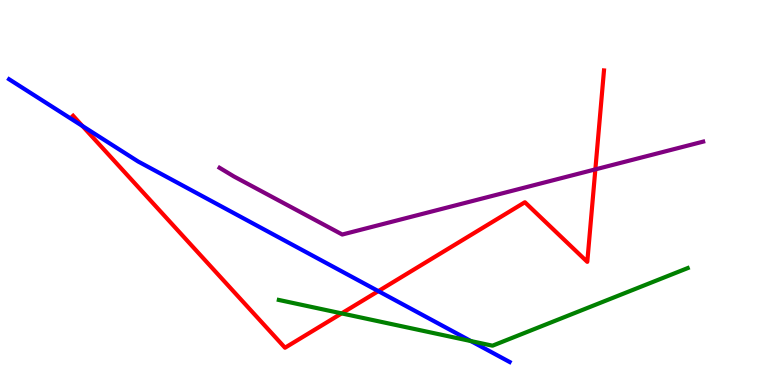[{'lines': ['blue', 'red'], 'intersections': [{'x': 1.06, 'y': 6.73}, {'x': 4.88, 'y': 2.44}]}, {'lines': ['green', 'red'], 'intersections': [{'x': 4.41, 'y': 1.86}]}, {'lines': ['purple', 'red'], 'intersections': [{'x': 7.68, 'y': 5.6}]}, {'lines': ['blue', 'green'], 'intersections': [{'x': 6.08, 'y': 1.14}]}, {'lines': ['blue', 'purple'], 'intersections': []}, {'lines': ['green', 'purple'], 'intersections': []}]